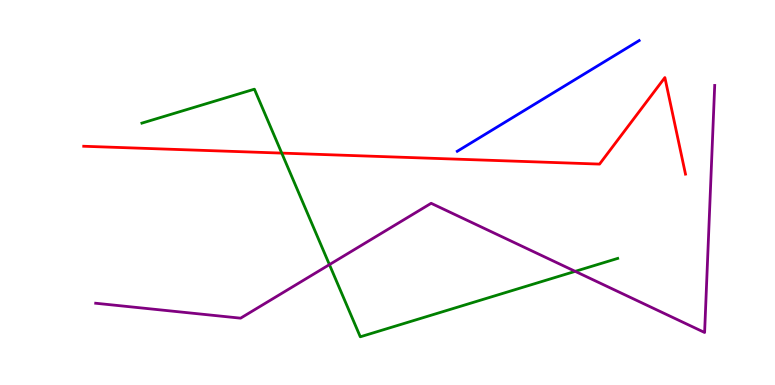[{'lines': ['blue', 'red'], 'intersections': []}, {'lines': ['green', 'red'], 'intersections': [{'x': 3.64, 'y': 6.02}]}, {'lines': ['purple', 'red'], 'intersections': []}, {'lines': ['blue', 'green'], 'intersections': []}, {'lines': ['blue', 'purple'], 'intersections': []}, {'lines': ['green', 'purple'], 'intersections': [{'x': 4.25, 'y': 3.13}, {'x': 7.42, 'y': 2.95}]}]